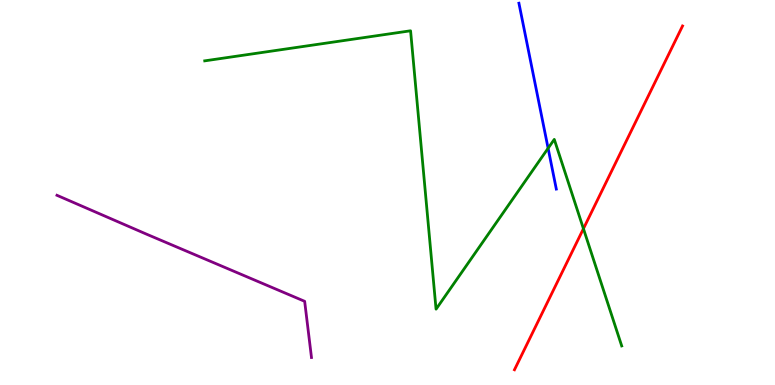[{'lines': ['blue', 'red'], 'intersections': []}, {'lines': ['green', 'red'], 'intersections': [{'x': 7.53, 'y': 4.06}]}, {'lines': ['purple', 'red'], 'intersections': []}, {'lines': ['blue', 'green'], 'intersections': [{'x': 7.07, 'y': 6.15}]}, {'lines': ['blue', 'purple'], 'intersections': []}, {'lines': ['green', 'purple'], 'intersections': []}]